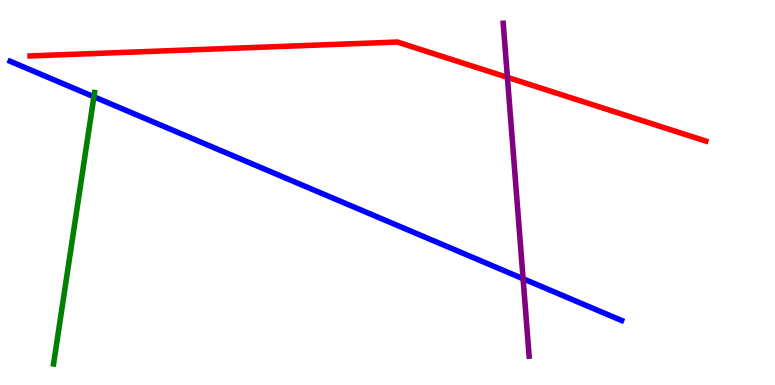[{'lines': ['blue', 'red'], 'intersections': []}, {'lines': ['green', 'red'], 'intersections': []}, {'lines': ['purple', 'red'], 'intersections': [{'x': 6.55, 'y': 7.99}]}, {'lines': ['blue', 'green'], 'intersections': [{'x': 1.21, 'y': 7.49}]}, {'lines': ['blue', 'purple'], 'intersections': [{'x': 6.75, 'y': 2.76}]}, {'lines': ['green', 'purple'], 'intersections': []}]